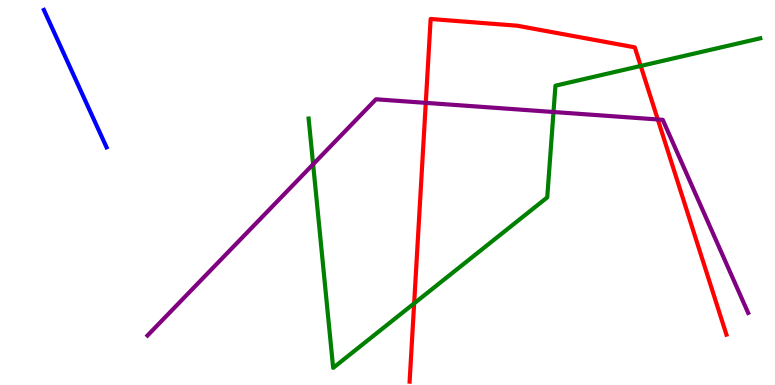[{'lines': ['blue', 'red'], 'intersections': []}, {'lines': ['green', 'red'], 'intersections': [{'x': 5.34, 'y': 2.12}, {'x': 8.27, 'y': 8.29}]}, {'lines': ['purple', 'red'], 'intersections': [{'x': 5.49, 'y': 7.33}, {'x': 8.49, 'y': 6.9}]}, {'lines': ['blue', 'green'], 'intersections': []}, {'lines': ['blue', 'purple'], 'intersections': []}, {'lines': ['green', 'purple'], 'intersections': [{'x': 4.04, 'y': 5.73}, {'x': 7.14, 'y': 7.09}]}]